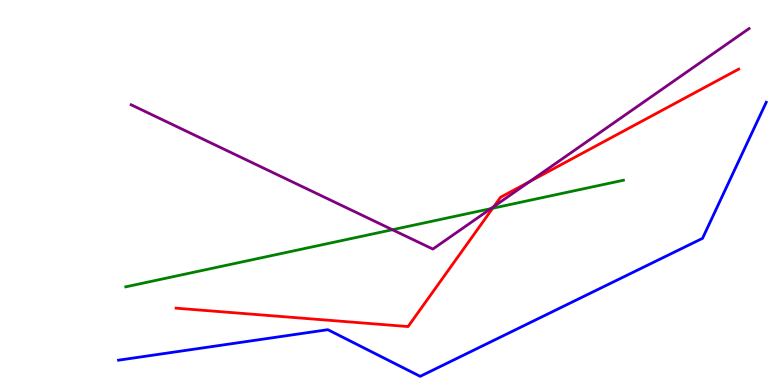[{'lines': ['blue', 'red'], 'intersections': []}, {'lines': ['green', 'red'], 'intersections': [{'x': 6.36, 'y': 4.59}]}, {'lines': ['purple', 'red'], 'intersections': [{'x': 6.37, 'y': 4.64}, {'x': 6.83, 'y': 5.28}]}, {'lines': ['blue', 'green'], 'intersections': []}, {'lines': ['blue', 'purple'], 'intersections': []}, {'lines': ['green', 'purple'], 'intersections': [{'x': 5.06, 'y': 4.03}, {'x': 6.33, 'y': 4.58}]}]